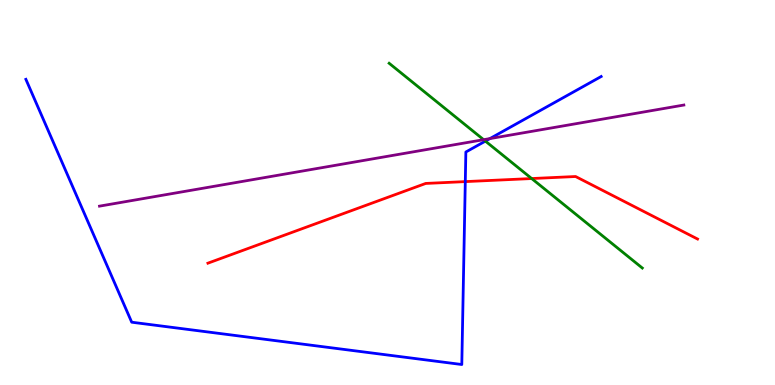[{'lines': ['blue', 'red'], 'intersections': [{'x': 6.0, 'y': 5.28}]}, {'lines': ['green', 'red'], 'intersections': [{'x': 6.86, 'y': 5.36}]}, {'lines': ['purple', 'red'], 'intersections': []}, {'lines': ['blue', 'green'], 'intersections': [{'x': 6.26, 'y': 6.33}]}, {'lines': ['blue', 'purple'], 'intersections': [{'x': 6.32, 'y': 6.4}]}, {'lines': ['green', 'purple'], 'intersections': [{'x': 6.24, 'y': 6.37}]}]